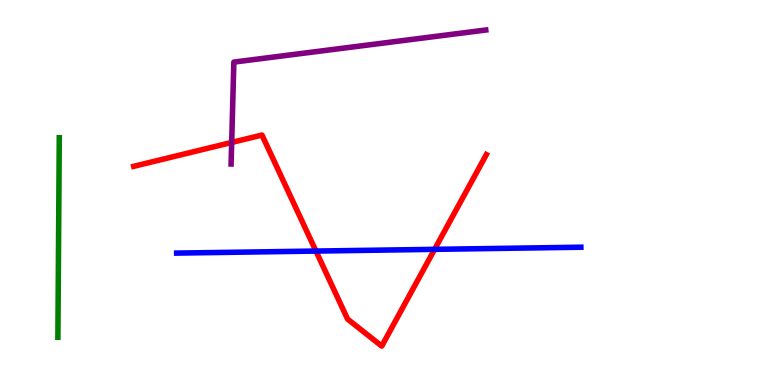[{'lines': ['blue', 'red'], 'intersections': [{'x': 4.08, 'y': 3.48}, {'x': 5.61, 'y': 3.52}]}, {'lines': ['green', 'red'], 'intersections': []}, {'lines': ['purple', 'red'], 'intersections': [{'x': 2.99, 'y': 6.3}]}, {'lines': ['blue', 'green'], 'intersections': []}, {'lines': ['blue', 'purple'], 'intersections': []}, {'lines': ['green', 'purple'], 'intersections': []}]